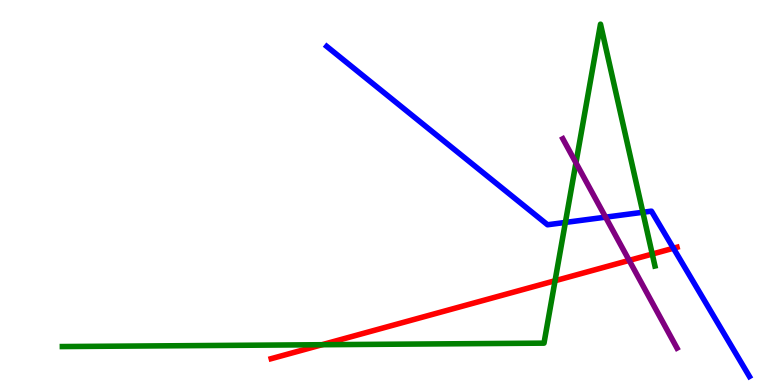[{'lines': ['blue', 'red'], 'intersections': [{'x': 8.69, 'y': 3.55}]}, {'lines': ['green', 'red'], 'intersections': [{'x': 4.16, 'y': 1.05}, {'x': 7.16, 'y': 2.71}, {'x': 8.42, 'y': 3.4}]}, {'lines': ['purple', 'red'], 'intersections': [{'x': 8.12, 'y': 3.24}]}, {'lines': ['blue', 'green'], 'intersections': [{'x': 7.3, 'y': 4.22}, {'x': 8.29, 'y': 4.49}]}, {'lines': ['blue', 'purple'], 'intersections': [{'x': 7.81, 'y': 4.36}]}, {'lines': ['green', 'purple'], 'intersections': [{'x': 7.43, 'y': 5.77}]}]